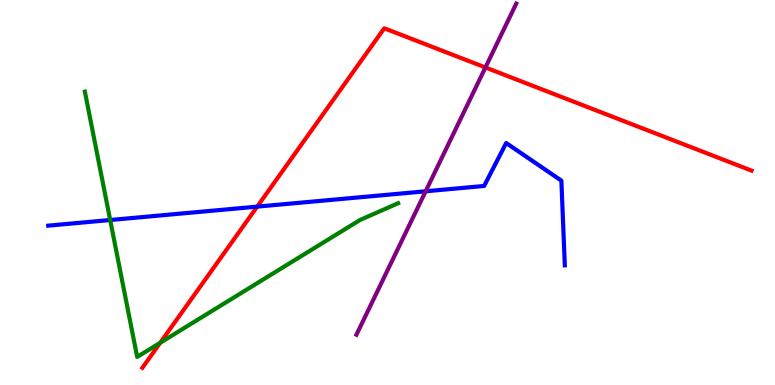[{'lines': ['blue', 'red'], 'intersections': [{'x': 3.32, 'y': 4.63}]}, {'lines': ['green', 'red'], 'intersections': [{'x': 2.07, 'y': 1.1}]}, {'lines': ['purple', 'red'], 'intersections': [{'x': 6.26, 'y': 8.25}]}, {'lines': ['blue', 'green'], 'intersections': [{'x': 1.42, 'y': 4.29}]}, {'lines': ['blue', 'purple'], 'intersections': [{'x': 5.49, 'y': 5.03}]}, {'lines': ['green', 'purple'], 'intersections': []}]